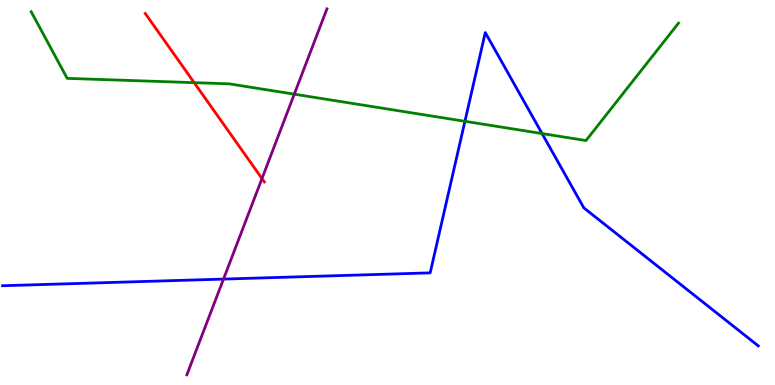[{'lines': ['blue', 'red'], 'intersections': []}, {'lines': ['green', 'red'], 'intersections': [{'x': 2.51, 'y': 7.85}]}, {'lines': ['purple', 'red'], 'intersections': [{'x': 3.38, 'y': 5.36}]}, {'lines': ['blue', 'green'], 'intersections': [{'x': 6.0, 'y': 6.85}, {'x': 6.99, 'y': 6.53}]}, {'lines': ['blue', 'purple'], 'intersections': [{'x': 2.88, 'y': 2.75}]}, {'lines': ['green', 'purple'], 'intersections': [{'x': 3.8, 'y': 7.55}]}]